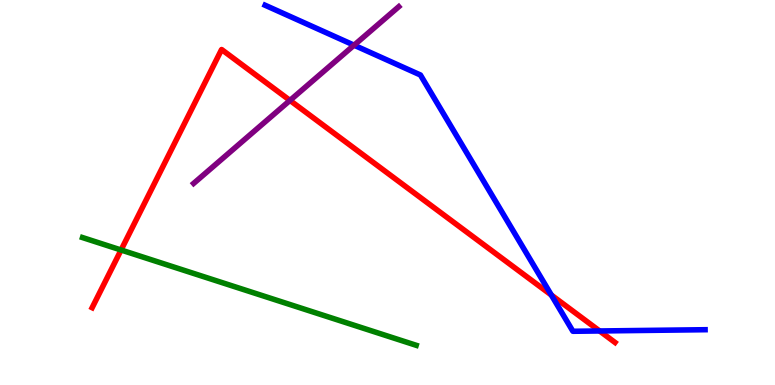[{'lines': ['blue', 'red'], 'intersections': [{'x': 7.11, 'y': 2.34}, {'x': 7.74, 'y': 1.4}]}, {'lines': ['green', 'red'], 'intersections': [{'x': 1.56, 'y': 3.51}]}, {'lines': ['purple', 'red'], 'intersections': [{'x': 3.74, 'y': 7.39}]}, {'lines': ['blue', 'green'], 'intersections': []}, {'lines': ['blue', 'purple'], 'intersections': [{'x': 4.57, 'y': 8.83}]}, {'lines': ['green', 'purple'], 'intersections': []}]